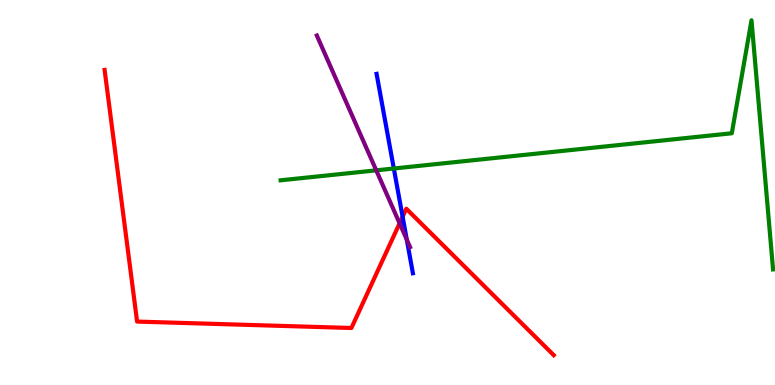[{'lines': ['blue', 'red'], 'intersections': [{'x': 5.19, 'y': 4.37}]}, {'lines': ['green', 'red'], 'intersections': []}, {'lines': ['purple', 'red'], 'intersections': [{'x': 5.16, 'y': 4.2}]}, {'lines': ['blue', 'green'], 'intersections': [{'x': 5.08, 'y': 5.62}]}, {'lines': ['blue', 'purple'], 'intersections': [{'x': 5.25, 'y': 3.78}]}, {'lines': ['green', 'purple'], 'intersections': [{'x': 4.85, 'y': 5.58}]}]